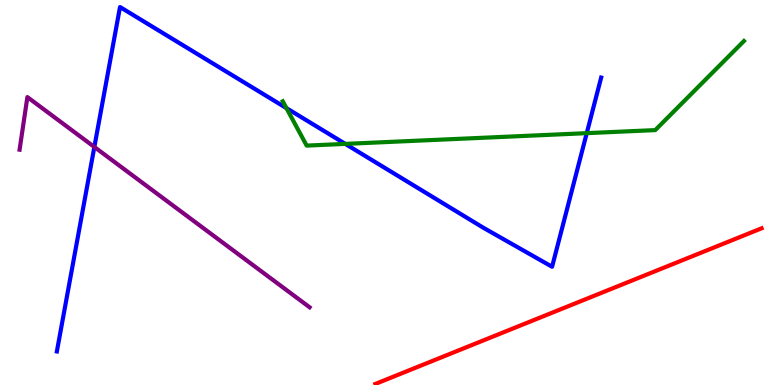[{'lines': ['blue', 'red'], 'intersections': []}, {'lines': ['green', 'red'], 'intersections': []}, {'lines': ['purple', 'red'], 'intersections': []}, {'lines': ['blue', 'green'], 'intersections': [{'x': 3.7, 'y': 7.19}, {'x': 4.46, 'y': 6.26}, {'x': 7.57, 'y': 6.54}]}, {'lines': ['blue', 'purple'], 'intersections': [{'x': 1.22, 'y': 6.18}]}, {'lines': ['green', 'purple'], 'intersections': []}]